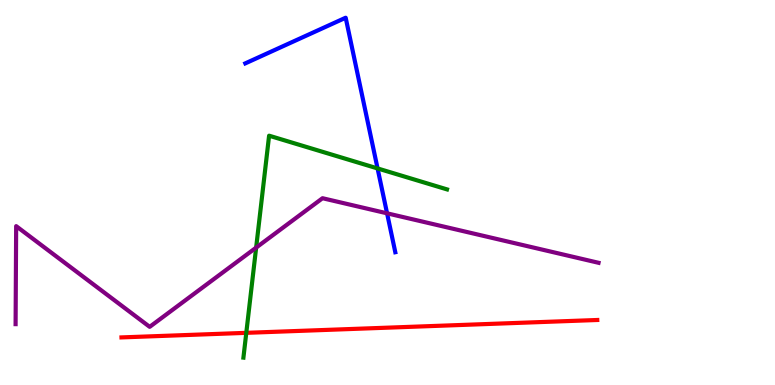[{'lines': ['blue', 'red'], 'intersections': []}, {'lines': ['green', 'red'], 'intersections': [{'x': 3.18, 'y': 1.35}]}, {'lines': ['purple', 'red'], 'intersections': []}, {'lines': ['blue', 'green'], 'intersections': [{'x': 4.87, 'y': 5.63}]}, {'lines': ['blue', 'purple'], 'intersections': [{'x': 4.99, 'y': 4.46}]}, {'lines': ['green', 'purple'], 'intersections': [{'x': 3.31, 'y': 3.57}]}]